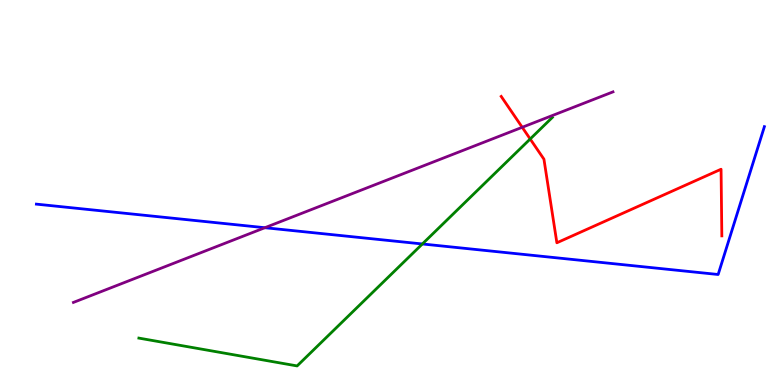[{'lines': ['blue', 'red'], 'intersections': []}, {'lines': ['green', 'red'], 'intersections': [{'x': 6.84, 'y': 6.39}]}, {'lines': ['purple', 'red'], 'intersections': [{'x': 6.74, 'y': 6.69}]}, {'lines': ['blue', 'green'], 'intersections': [{'x': 5.45, 'y': 3.66}]}, {'lines': ['blue', 'purple'], 'intersections': [{'x': 3.42, 'y': 4.09}]}, {'lines': ['green', 'purple'], 'intersections': []}]